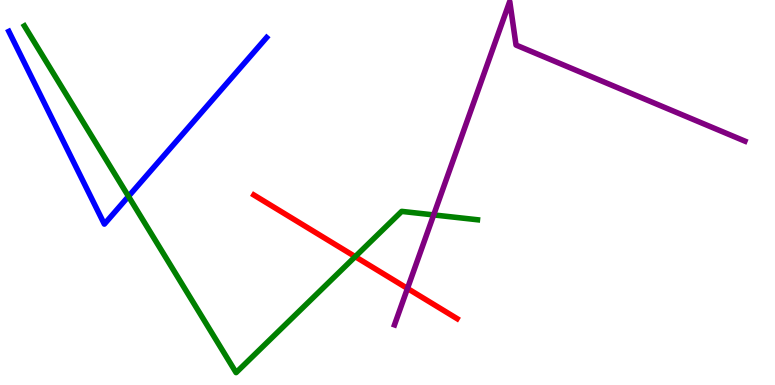[{'lines': ['blue', 'red'], 'intersections': []}, {'lines': ['green', 'red'], 'intersections': [{'x': 4.58, 'y': 3.33}]}, {'lines': ['purple', 'red'], 'intersections': [{'x': 5.26, 'y': 2.51}]}, {'lines': ['blue', 'green'], 'intersections': [{'x': 1.66, 'y': 4.9}]}, {'lines': ['blue', 'purple'], 'intersections': []}, {'lines': ['green', 'purple'], 'intersections': [{'x': 5.6, 'y': 4.42}]}]